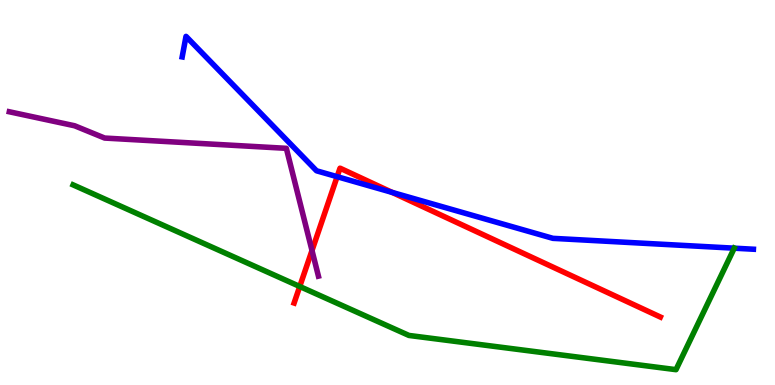[{'lines': ['blue', 'red'], 'intersections': [{'x': 4.35, 'y': 5.41}, {'x': 5.06, 'y': 5.0}]}, {'lines': ['green', 'red'], 'intersections': [{'x': 3.87, 'y': 2.56}]}, {'lines': ['purple', 'red'], 'intersections': [{'x': 4.03, 'y': 3.49}]}, {'lines': ['blue', 'green'], 'intersections': [{'x': 9.47, 'y': 3.55}]}, {'lines': ['blue', 'purple'], 'intersections': []}, {'lines': ['green', 'purple'], 'intersections': []}]